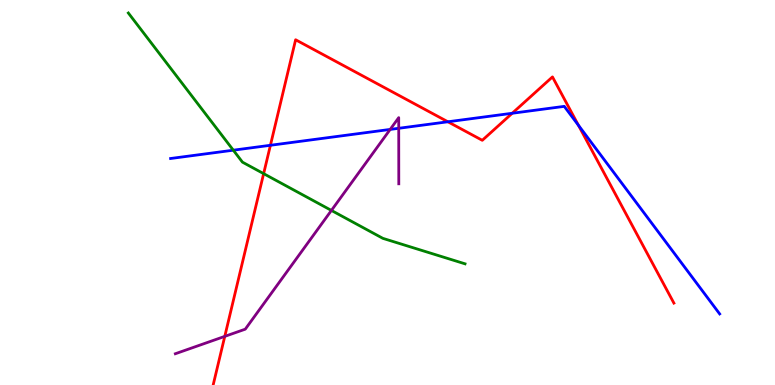[{'lines': ['blue', 'red'], 'intersections': [{'x': 3.49, 'y': 6.23}, {'x': 5.78, 'y': 6.84}, {'x': 6.61, 'y': 7.06}, {'x': 7.46, 'y': 6.75}]}, {'lines': ['green', 'red'], 'intersections': [{'x': 3.4, 'y': 5.49}]}, {'lines': ['purple', 'red'], 'intersections': [{'x': 2.9, 'y': 1.26}]}, {'lines': ['blue', 'green'], 'intersections': [{'x': 3.01, 'y': 6.1}]}, {'lines': ['blue', 'purple'], 'intersections': [{'x': 5.03, 'y': 6.64}, {'x': 5.14, 'y': 6.67}]}, {'lines': ['green', 'purple'], 'intersections': [{'x': 4.28, 'y': 4.53}]}]